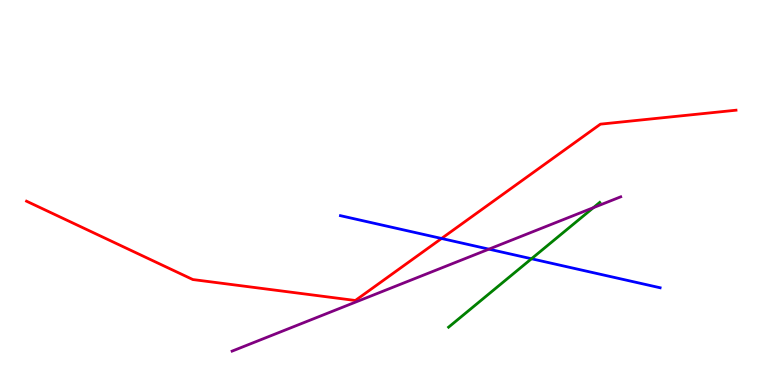[{'lines': ['blue', 'red'], 'intersections': [{'x': 5.7, 'y': 3.81}]}, {'lines': ['green', 'red'], 'intersections': []}, {'lines': ['purple', 'red'], 'intersections': []}, {'lines': ['blue', 'green'], 'intersections': [{'x': 6.86, 'y': 3.28}]}, {'lines': ['blue', 'purple'], 'intersections': [{'x': 6.31, 'y': 3.53}]}, {'lines': ['green', 'purple'], 'intersections': [{'x': 7.66, 'y': 4.61}]}]